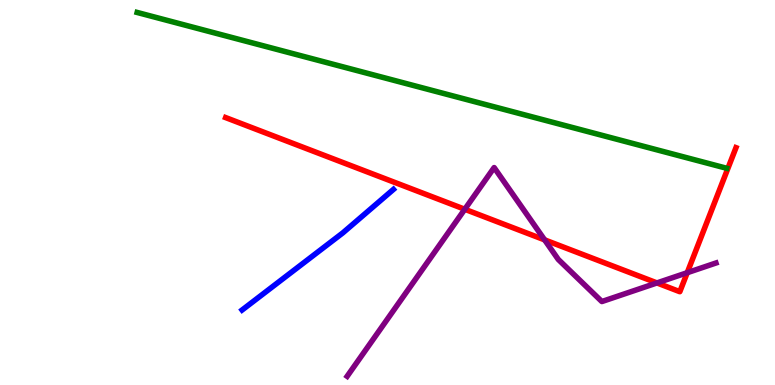[{'lines': ['blue', 'red'], 'intersections': []}, {'lines': ['green', 'red'], 'intersections': []}, {'lines': ['purple', 'red'], 'intersections': [{'x': 6.0, 'y': 4.56}, {'x': 7.03, 'y': 3.77}, {'x': 8.48, 'y': 2.65}, {'x': 8.87, 'y': 2.92}]}, {'lines': ['blue', 'green'], 'intersections': []}, {'lines': ['blue', 'purple'], 'intersections': []}, {'lines': ['green', 'purple'], 'intersections': []}]